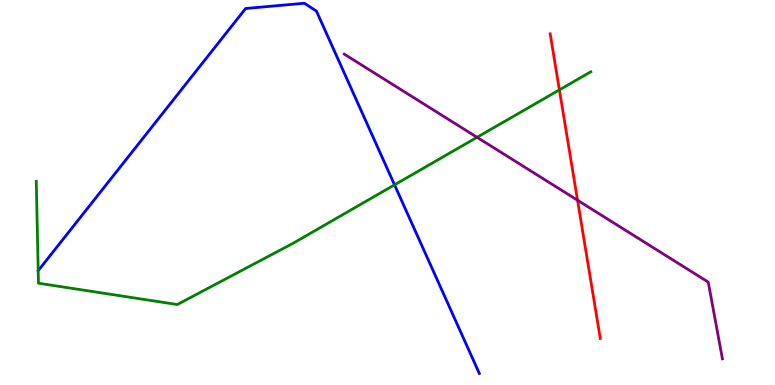[{'lines': ['blue', 'red'], 'intersections': []}, {'lines': ['green', 'red'], 'intersections': [{'x': 7.22, 'y': 7.67}]}, {'lines': ['purple', 'red'], 'intersections': [{'x': 7.45, 'y': 4.8}]}, {'lines': ['blue', 'green'], 'intersections': [{'x': 0.493, 'y': 2.97}, {'x': 5.09, 'y': 5.2}]}, {'lines': ['blue', 'purple'], 'intersections': []}, {'lines': ['green', 'purple'], 'intersections': [{'x': 6.16, 'y': 6.43}]}]